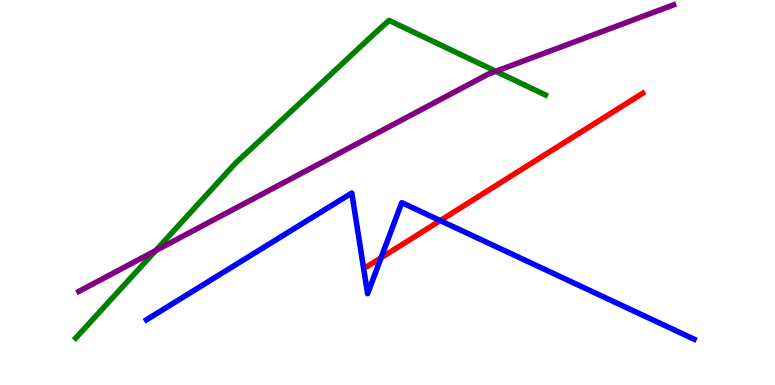[{'lines': ['blue', 'red'], 'intersections': [{'x': 4.92, 'y': 3.3}, {'x': 5.68, 'y': 4.27}]}, {'lines': ['green', 'red'], 'intersections': []}, {'lines': ['purple', 'red'], 'intersections': []}, {'lines': ['blue', 'green'], 'intersections': []}, {'lines': ['blue', 'purple'], 'intersections': []}, {'lines': ['green', 'purple'], 'intersections': [{'x': 2.01, 'y': 3.49}, {'x': 6.4, 'y': 8.15}]}]